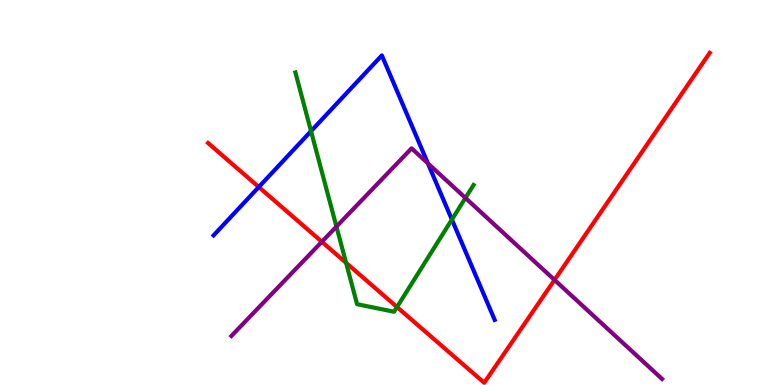[{'lines': ['blue', 'red'], 'intersections': [{'x': 3.34, 'y': 5.14}]}, {'lines': ['green', 'red'], 'intersections': [{'x': 4.47, 'y': 3.17}, {'x': 5.12, 'y': 2.03}]}, {'lines': ['purple', 'red'], 'intersections': [{'x': 4.15, 'y': 3.72}, {'x': 7.15, 'y': 2.73}]}, {'lines': ['blue', 'green'], 'intersections': [{'x': 4.01, 'y': 6.59}, {'x': 5.83, 'y': 4.3}]}, {'lines': ['blue', 'purple'], 'intersections': [{'x': 5.52, 'y': 5.76}]}, {'lines': ['green', 'purple'], 'intersections': [{'x': 4.34, 'y': 4.11}, {'x': 6.01, 'y': 4.86}]}]